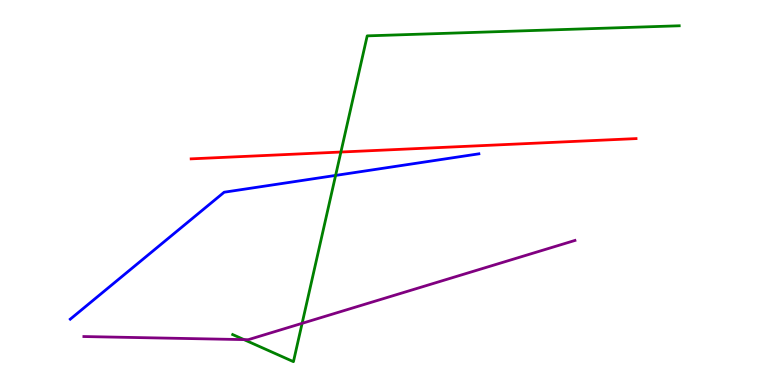[{'lines': ['blue', 'red'], 'intersections': []}, {'lines': ['green', 'red'], 'intersections': [{'x': 4.4, 'y': 6.05}]}, {'lines': ['purple', 'red'], 'intersections': []}, {'lines': ['blue', 'green'], 'intersections': [{'x': 4.33, 'y': 5.44}]}, {'lines': ['blue', 'purple'], 'intersections': []}, {'lines': ['green', 'purple'], 'intersections': [{'x': 3.15, 'y': 1.18}, {'x': 3.9, 'y': 1.6}]}]